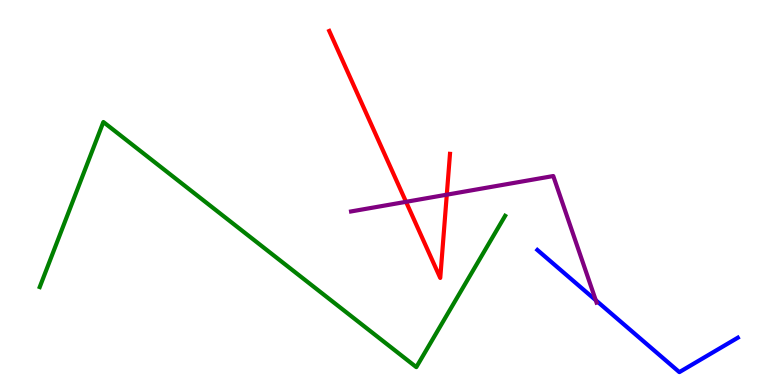[{'lines': ['blue', 'red'], 'intersections': []}, {'lines': ['green', 'red'], 'intersections': []}, {'lines': ['purple', 'red'], 'intersections': [{'x': 5.24, 'y': 4.76}, {'x': 5.77, 'y': 4.94}]}, {'lines': ['blue', 'green'], 'intersections': []}, {'lines': ['blue', 'purple'], 'intersections': [{'x': 7.69, 'y': 2.2}]}, {'lines': ['green', 'purple'], 'intersections': []}]